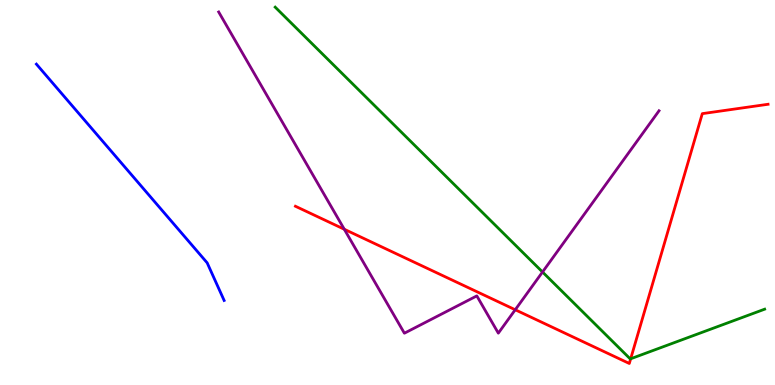[{'lines': ['blue', 'red'], 'intersections': []}, {'lines': ['green', 'red'], 'intersections': [{'x': 8.14, 'y': 0.681}]}, {'lines': ['purple', 'red'], 'intersections': [{'x': 4.44, 'y': 4.05}, {'x': 6.65, 'y': 1.95}]}, {'lines': ['blue', 'green'], 'intersections': []}, {'lines': ['blue', 'purple'], 'intersections': []}, {'lines': ['green', 'purple'], 'intersections': [{'x': 7.0, 'y': 2.93}]}]